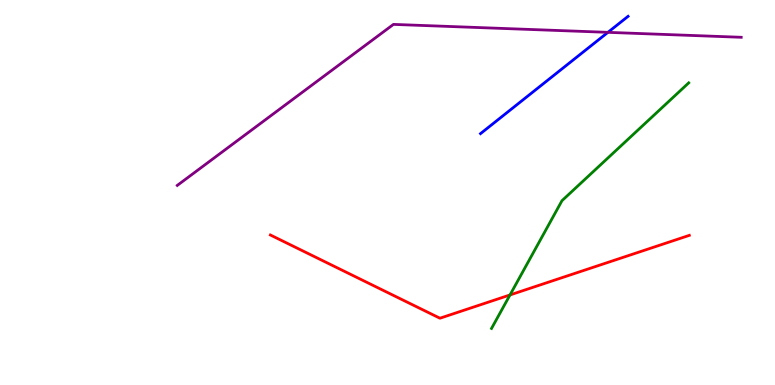[{'lines': ['blue', 'red'], 'intersections': []}, {'lines': ['green', 'red'], 'intersections': [{'x': 6.58, 'y': 2.34}]}, {'lines': ['purple', 'red'], 'intersections': []}, {'lines': ['blue', 'green'], 'intersections': []}, {'lines': ['blue', 'purple'], 'intersections': [{'x': 7.84, 'y': 9.16}]}, {'lines': ['green', 'purple'], 'intersections': []}]